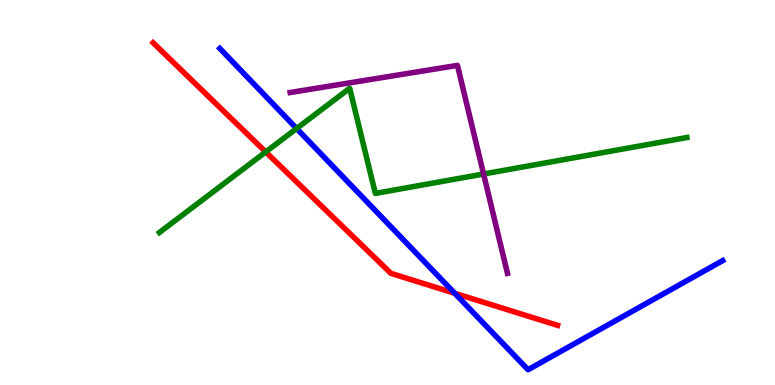[{'lines': ['blue', 'red'], 'intersections': [{'x': 5.87, 'y': 2.38}]}, {'lines': ['green', 'red'], 'intersections': [{'x': 3.43, 'y': 6.05}]}, {'lines': ['purple', 'red'], 'intersections': []}, {'lines': ['blue', 'green'], 'intersections': [{'x': 3.83, 'y': 6.66}]}, {'lines': ['blue', 'purple'], 'intersections': []}, {'lines': ['green', 'purple'], 'intersections': [{'x': 6.24, 'y': 5.48}]}]